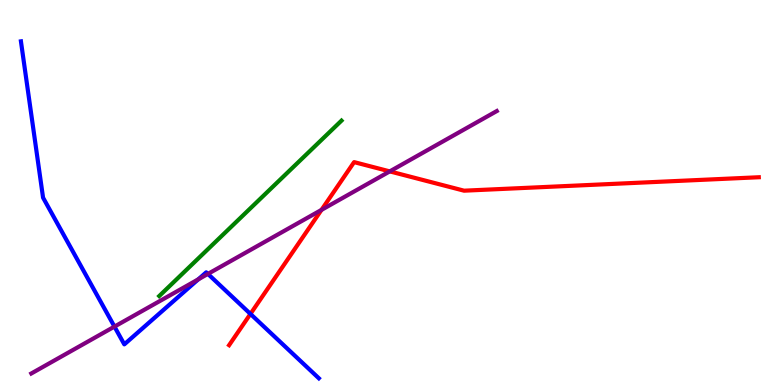[{'lines': ['blue', 'red'], 'intersections': [{'x': 3.23, 'y': 1.85}]}, {'lines': ['green', 'red'], 'intersections': []}, {'lines': ['purple', 'red'], 'intersections': [{'x': 4.15, 'y': 4.55}, {'x': 5.03, 'y': 5.55}]}, {'lines': ['blue', 'green'], 'intersections': []}, {'lines': ['blue', 'purple'], 'intersections': [{'x': 1.48, 'y': 1.52}, {'x': 2.56, 'y': 2.74}, {'x': 2.68, 'y': 2.89}]}, {'lines': ['green', 'purple'], 'intersections': []}]